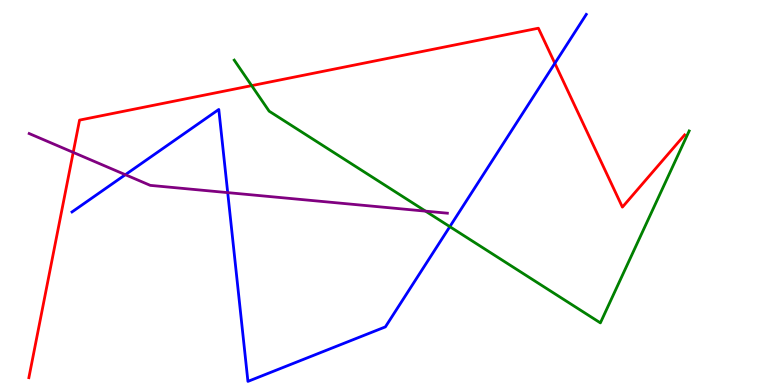[{'lines': ['blue', 'red'], 'intersections': [{'x': 7.16, 'y': 8.36}]}, {'lines': ['green', 'red'], 'intersections': [{'x': 3.25, 'y': 7.78}]}, {'lines': ['purple', 'red'], 'intersections': [{'x': 0.945, 'y': 6.04}]}, {'lines': ['blue', 'green'], 'intersections': [{'x': 5.8, 'y': 4.11}]}, {'lines': ['blue', 'purple'], 'intersections': [{'x': 1.62, 'y': 5.46}, {'x': 2.94, 'y': 5.0}]}, {'lines': ['green', 'purple'], 'intersections': [{'x': 5.49, 'y': 4.52}]}]